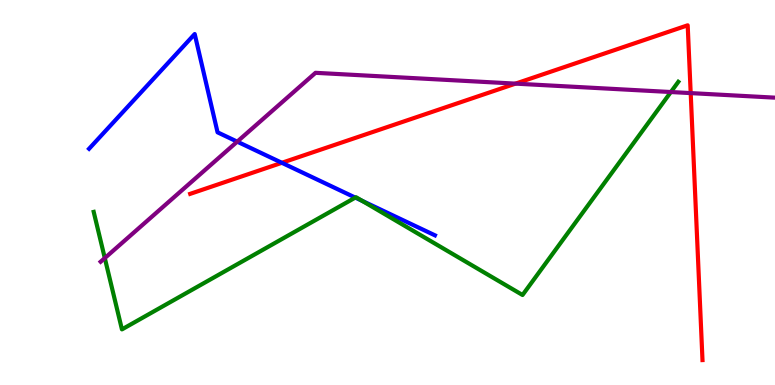[{'lines': ['blue', 'red'], 'intersections': [{'x': 3.64, 'y': 5.77}]}, {'lines': ['green', 'red'], 'intersections': []}, {'lines': ['purple', 'red'], 'intersections': [{'x': 6.65, 'y': 7.83}, {'x': 8.91, 'y': 7.58}]}, {'lines': ['blue', 'green'], 'intersections': [{'x': 4.58, 'y': 4.87}, {'x': 4.67, 'y': 4.78}]}, {'lines': ['blue', 'purple'], 'intersections': [{'x': 3.06, 'y': 6.32}]}, {'lines': ['green', 'purple'], 'intersections': [{'x': 1.35, 'y': 3.3}, {'x': 8.66, 'y': 7.61}]}]